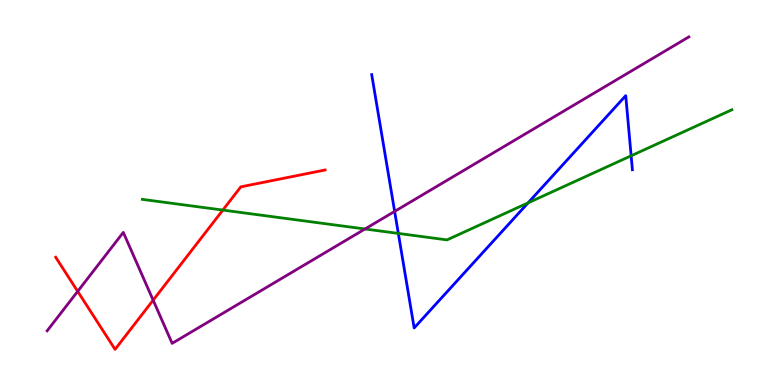[{'lines': ['blue', 'red'], 'intersections': []}, {'lines': ['green', 'red'], 'intersections': [{'x': 2.88, 'y': 4.54}]}, {'lines': ['purple', 'red'], 'intersections': [{'x': 1.0, 'y': 2.43}, {'x': 1.98, 'y': 2.2}]}, {'lines': ['blue', 'green'], 'intersections': [{'x': 5.14, 'y': 3.94}, {'x': 6.81, 'y': 4.73}, {'x': 8.14, 'y': 5.95}]}, {'lines': ['blue', 'purple'], 'intersections': [{'x': 5.09, 'y': 4.51}]}, {'lines': ['green', 'purple'], 'intersections': [{'x': 4.71, 'y': 4.05}]}]